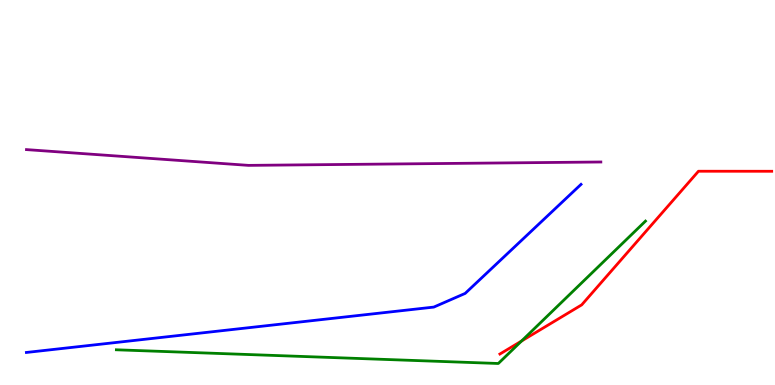[{'lines': ['blue', 'red'], 'intersections': []}, {'lines': ['green', 'red'], 'intersections': [{'x': 6.73, 'y': 1.14}]}, {'lines': ['purple', 'red'], 'intersections': []}, {'lines': ['blue', 'green'], 'intersections': []}, {'lines': ['blue', 'purple'], 'intersections': []}, {'lines': ['green', 'purple'], 'intersections': []}]